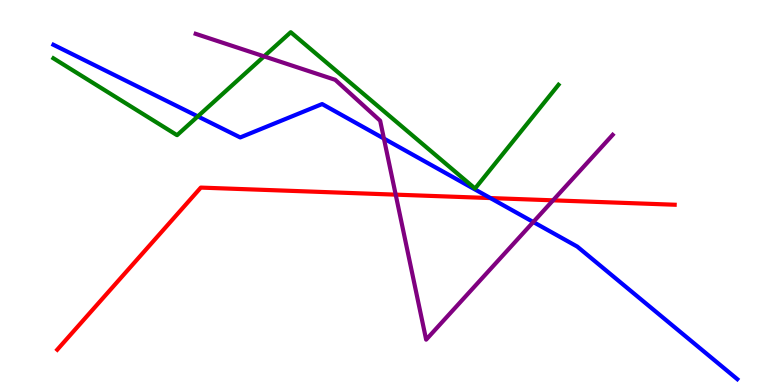[{'lines': ['blue', 'red'], 'intersections': [{'x': 6.33, 'y': 4.86}]}, {'lines': ['green', 'red'], 'intersections': []}, {'lines': ['purple', 'red'], 'intersections': [{'x': 5.11, 'y': 4.94}, {'x': 7.14, 'y': 4.8}]}, {'lines': ['blue', 'green'], 'intersections': [{'x': 2.55, 'y': 6.98}]}, {'lines': ['blue', 'purple'], 'intersections': [{'x': 4.95, 'y': 6.4}, {'x': 6.88, 'y': 4.23}]}, {'lines': ['green', 'purple'], 'intersections': [{'x': 3.41, 'y': 8.54}]}]